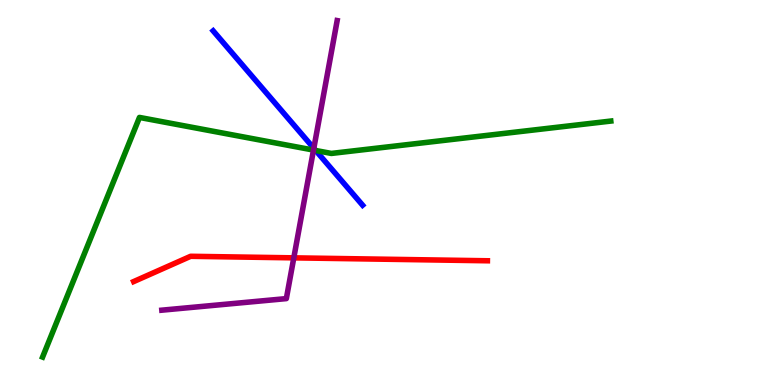[{'lines': ['blue', 'red'], 'intersections': []}, {'lines': ['green', 'red'], 'intersections': []}, {'lines': ['purple', 'red'], 'intersections': [{'x': 3.79, 'y': 3.3}]}, {'lines': ['blue', 'green'], 'intersections': [{'x': 4.07, 'y': 6.09}]}, {'lines': ['blue', 'purple'], 'intersections': [{'x': 4.05, 'y': 6.15}]}, {'lines': ['green', 'purple'], 'intersections': [{'x': 4.05, 'y': 6.1}]}]